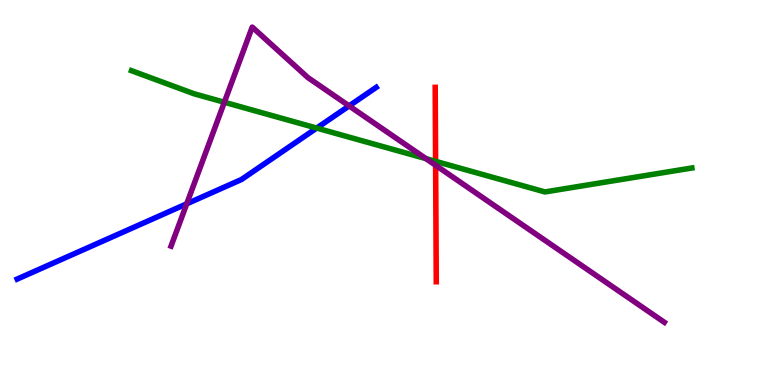[{'lines': ['blue', 'red'], 'intersections': []}, {'lines': ['green', 'red'], 'intersections': [{'x': 5.62, 'y': 5.81}]}, {'lines': ['purple', 'red'], 'intersections': [{'x': 5.62, 'y': 5.71}]}, {'lines': ['blue', 'green'], 'intersections': [{'x': 4.09, 'y': 6.67}]}, {'lines': ['blue', 'purple'], 'intersections': [{'x': 2.41, 'y': 4.71}, {'x': 4.5, 'y': 7.25}]}, {'lines': ['green', 'purple'], 'intersections': [{'x': 2.89, 'y': 7.34}, {'x': 5.5, 'y': 5.88}]}]